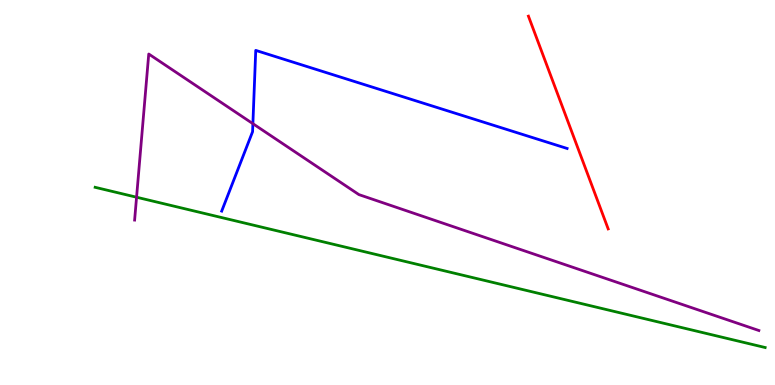[{'lines': ['blue', 'red'], 'intersections': []}, {'lines': ['green', 'red'], 'intersections': []}, {'lines': ['purple', 'red'], 'intersections': []}, {'lines': ['blue', 'green'], 'intersections': []}, {'lines': ['blue', 'purple'], 'intersections': [{'x': 3.26, 'y': 6.79}]}, {'lines': ['green', 'purple'], 'intersections': [{'x': 1.76, 'y': 4.88}]}]